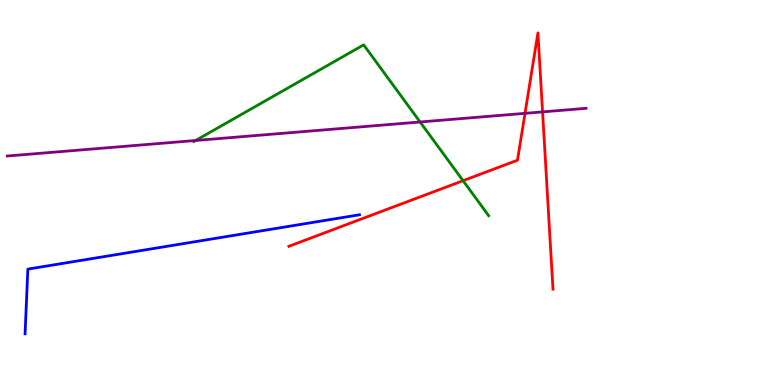[{'lines': ['blue', 'red'], 'intersections': []}, {'lines': ['green', 'red'], 'intersections': [{'x': 5.98, 'y': 5.31}]}, {'lines': ['purple', 'red'], 'intersections': [{'x': 6.77, 'y': 7.06}, {'x': 7.0, 'y': 7.09}]}, {'lines': ['blue', 'green'], 'intersections': []}, {'lines': ['blue', 'purple'], 'intersections': []}, {'lines': ['green', 'purple'], 'intersections': [{'x': 2.52, 'y': 6.35}, {'x': 5.42, 'y': 6.83}]}]